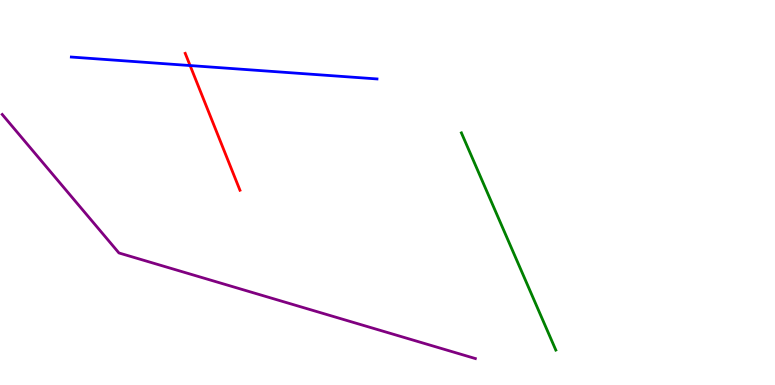[{'lines': ['blue', 'red'], 'intersections': [{'x': 2.45, 'y': 8.3}]}, {'lines': ['green', 'red'], 'intersections': []}, {'lines': ['purple', 'red'], 'intersections': []}, {'lines': ['blue', 'green'], 'intersections': []}, {'lines': ['blue', 'purple'], 'intersections': []}, {'lines': ['green', 'purple'], 'intersections': []}]